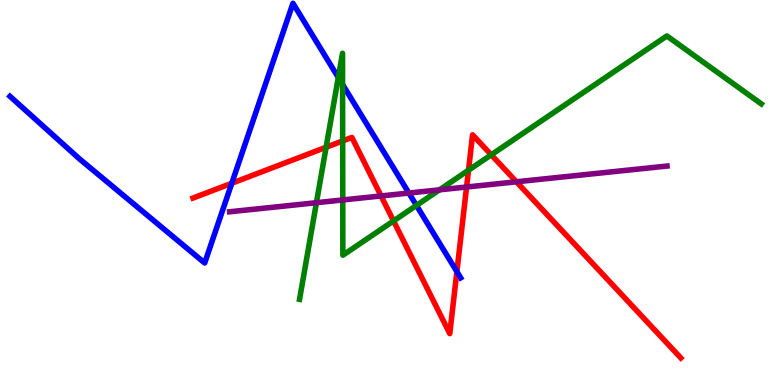[{'lines': ['blue', 'red'], 'intersections': [{'x': 2.99, 'y': 5.24}, {'x': 5.9, 'y': 2.94}]}, {'lines': ['green', 'red'], 'intersections': [{'x': 4.21, 'y': 6.18}, {'x': 4.42, 'y': 6.34}, {'x': 5.08, 'y': 4.26}, {'x': 6.05, 'y': 5.58}, {'x': 6.34, 'y': 5.98}]}, {'lines': ['purple', 'red'], 'intersections': [{'x': 4.92, 'y': 4.91}, {'x': 6.02, 'y': 5.14}, {'x': 6.66, 'y': 5.28}]}, {'lines': ['blue', 'green'], 'intersections': [{'x': 4.37, 'y': 7.99}, {'x': 4.42, 'y': 7.81}, {'x': 5.37, 'y': 4.66}]}, {'lines': ['blue', 'purple'], 'intersections': [{'x': 5.28, 'y': 4.99}]}, {'lines': ['green', 'purple'], 'intersections': [{'x': 4.08, 'y': 4.73}, {'x': 4.42, 'y': 4.81}, {'x': 5.67, 'y': 5.07}]}]